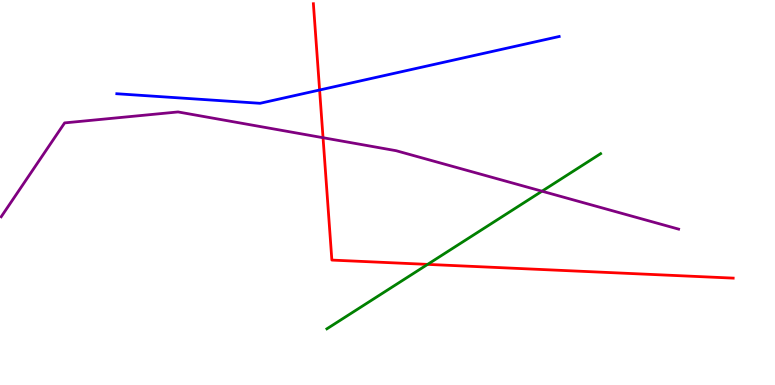[{'lines': ['blue', 'red'], 'intersections': [{'x': 4.12, 'y': 7.66}]}, {'lines': ['green', 'red'], 'intersections': [{'x': 5.52, 'y': 3.13}]}, {'lines': ['purple', 'red'], 'intersections': [{'x': 4.17, 'y': 6.42}]}, {'lines': ['blue', 'green'], 'intersections': []}, {'lines': ['blue', 'purple'], 'intersections': []}, {'lines': ['green', 'purple'], 'intersections': [{'x': 6.99, 'y': 5.03}]}]